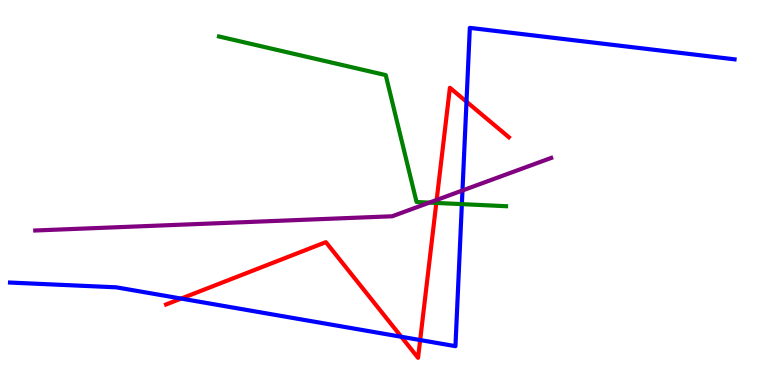[{'lines': ['blue', 'red'], 'intersections': [{'x': 2.34, 'y': 2.24}, {'x': 5.18, 'y': 1.25}, {'x': 5.42, 'y': 1.17}, {'x': 6.02, 'y': 7.36}]}, {'lines': ['green', 'red'], 'intersections': [{'x': 5.63, 'y': 4.73}]}, {'lines': ['purple', 'red'], 'intersections': [{'x': 5.63, 'y': 4.81}]}, {'lines': ['blue', 'green'], 'intersections': [{'x': 5.96, 'y': 4.7}]}, {'lines': ['blue', 'purple'], 'intersections': [{'x': 5.97, 'y': 5.05}]}, {'lines': ['green', 'purple'], 'intersections': [{'x': 5.54, 'y': 4.74}]}]